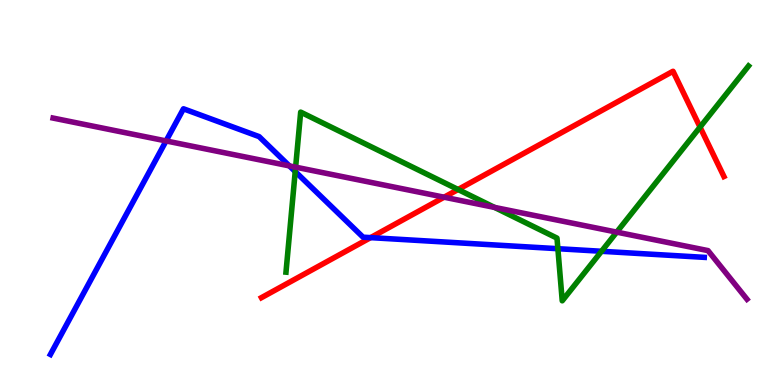[{'lines': ['blue', 'red'], 'intersections': [{'x': 4.78, 'y': 3.83}]}, {'lines': ['green', 'red'], 'intersections': [{'x': 5.91, 'y': 5.08}, {'x': 9.03, 'y': 6.7}]}, {'lines': ['purple', 'red'], 'intersections': [{'x': 5.73, 'y': 4.88}]}, {'lines': ['blue', 'green'], 'intersections': [{'x': 3.81, 'y': 5.54}, {'x': 7.2, 'y': 3.54}, {'x': 7.76, 'y': 3.47}]}, {'lines': ['blue', 'purple'], 'intersections': [{'x': 2.14, 'y': 6.34}, {'x': 3.73, 'y': 5.69}]}, {'lines': ['green', 'purple'], 'intersections': [{'x': 3.81, 'y': 5.66}, {'x': 6.38, 'y': 4.61}, {'x': 7.96, 'y': 3.97}]}]